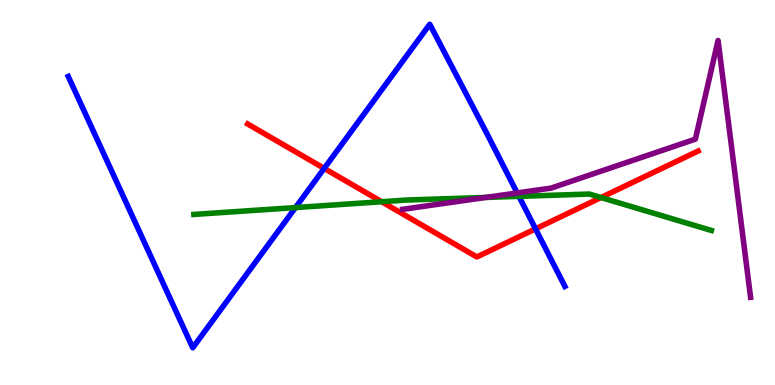[{'lines': ['blue', 'red'], 'intersections': [{'x': 4.18, 'y': 5.63}, {'x': 6.91, 'y': 4.06}]}, {'lines': ['green', 'red'], 'intersections': [{'x': 4.92, 'y': 4.76}, {'x': 7.75, 'y': 4.87}]}, {'lines': ['purple', 'red'], 'intersections': []}, {'lines': ['blue', 'green'], 'intersections': [{'x': 3.81, 'y': 4.61}, {'x': 6.7, 'y': 4.9}]}, {'lines': ['blue', 'purple'], 'intersections': [{'x': 6.67, 'y': 4.99}]}, {'lines': ['green', 'purple'], 'intersections': [{'x': 6.27, 'y': 4.87}]}]